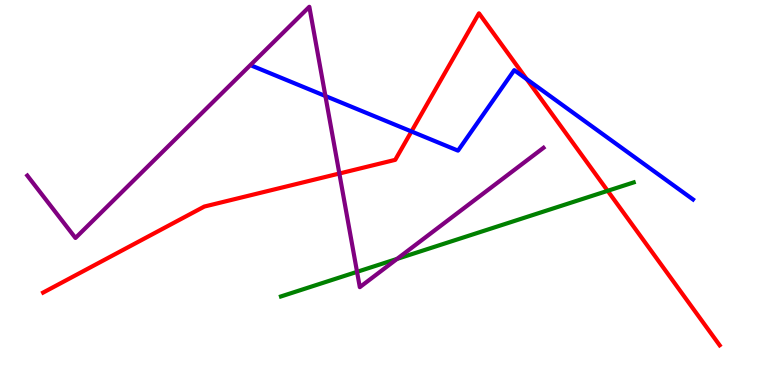[{'lines': ['blue', 'red'], 'intersections': [{'x': 5.31, 'y': 6.59}, {'x': 6.8, 'y': 7.94}]}, {'lines': ['green', 'red'], 'intersections': [{'x': 7.84, 'y': 5.04}]}, {'lines': ['purple', 'red'], 'intersections': [{'x': 4.38, 'y': 5.49}]}, {'lines': ['blue', 'green'], 'intersections': []}, {'lines': ['blue', 'purple'], 'intersections': [{'x': 4.2, 'y': 7.51}]}, {'lines': ['green', 'purple'], 'intersections': [{'x': 4.61, 'y': 2.94}, {'x': 5.12, 'y': 3.28}]}]